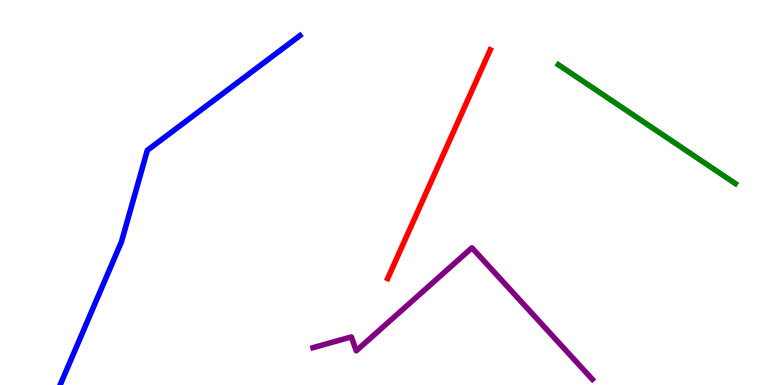[{'lines': ['blue', 'red'], 'intersections': []}, {'lines': ['green', 'red'], 'intersections': []}, {'lines': ['purple', 'red'], 'intersections': []}, {'lines': ['blue', 'green'], 'intersections': []}, {'lines': ['blue', 'purple'], 'intersections': []}, {'lines': ['green', 'purple'], 'intersections': []}]